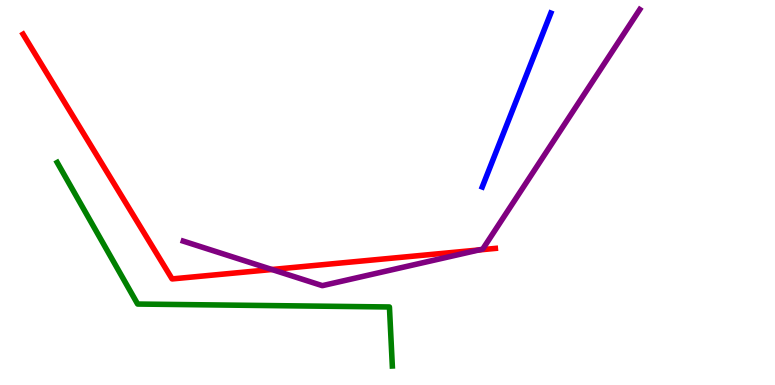[{'lines': ['blue', 'red'], 'intersections': []}, {'lines': ['green', 'red'], 'intersections': []}, {'lines': ['purple', 'red'], 'intersections': [{'x': 3.51, 'y': 3.0}, {'x': 6.18, 'y': 3.51}]}, {'lines': ['blue', 'green'], 'intersections': []}, {'lines': ['blue', 'purple'], 'intersections': []}, {'lines': ['green', 'purple'], 'intersections': []}]